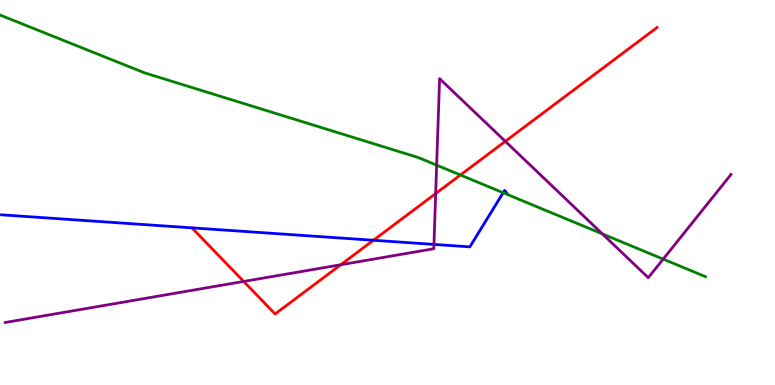[{'lines': ['blue', 'red'], 'intersections': [{'x': 4.82, 'y': 3.76}]}, {'lines': ['green', 'red'], 'intersections': [{'x': 5.94, 'y': 5.45}]}, {'lines': ['purple', 'red'], 'intersections': [{'x': 3.14, 'y': 2.69}, {'x': 4.4, 'y': 3.12}, {'x': 5.62, 'y': 4.97}, {'x': 6.52, 'y': 6.33}]}, {'lines': ['blue', 'green'], 'intersections': [{'x': 6.49, 'y': 4.99}]}, {'lines': ['blue', 'purple'], 'intersections': [{'x': 5.6, 'y': 3.65}]}, {'lines': ['green', 'purple'], 'intersections': [{'x': 5.63, 'y': 5.71}, {'x': 7.77, 'y': 3.93}, {'x': 8.56, 'y': 3.27}]}]